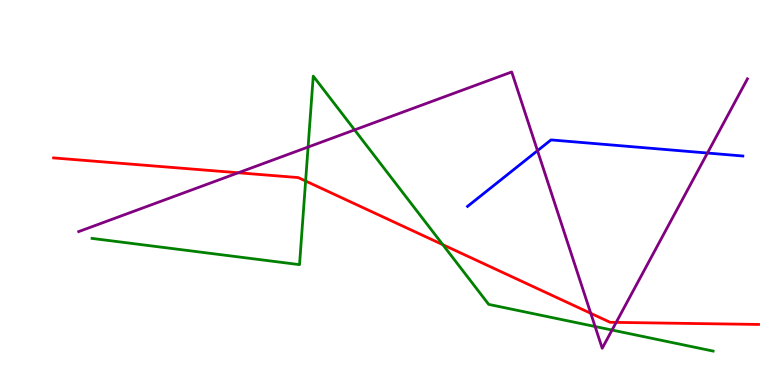[{'lines': ['blue', 'red'], 'intersections': []}, {'lines': ['green', 'red'], 'intersections': [{'x': 3.94, 'y': 5.3}, {'x': 5.71, 'y': 3.64}]}, {'lines': ['purple', 'red'], 'intersections': [{'x': 3.07, 'y': 5.51}, {'x': 7.62, 'y': 1.86}, {'x': 7.95, 'y': 1.63}]}, {'lines': ['blue', 'green'], 'intersections': []}, {'lines': ['blue', 'purple'], 'intersections': [{'x': 6.94, 'y': 6.09}, {'x': 9.13, 'y': 6.03}]}, {'lines': ['green', 'purple'], 'intersections': [{'x': 3.98, 'y': 6.18}, {'x': 4.58, 'y': 6.63}, {'x': 7.68, 'y': 1.52}, {'x': 7.9, 'y': 1.43}]}]